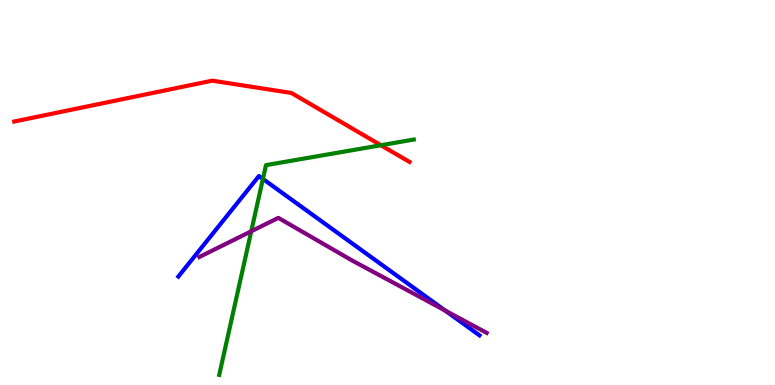[{'lines': ['blue', 'red'], 'intersections': []}, {'lines': ['green', 'red'], 'intersections': [{'x': 4.92, 'y': 6.23}]}, {'lines': ['purple', 'red'], 'intersections': []}, {'lines': ['blue', 'green'], 'intersections': [{'x': 3.39, 'y': 5.35}]}, {'lines': ['blue', 'purple'], 'intersections': [{'x': 5.74, 'y': 1.93}]}, {'lines': ['green', 'purple'], 'intersections': [{'x': 3.24, 'y': 3.99}]}]